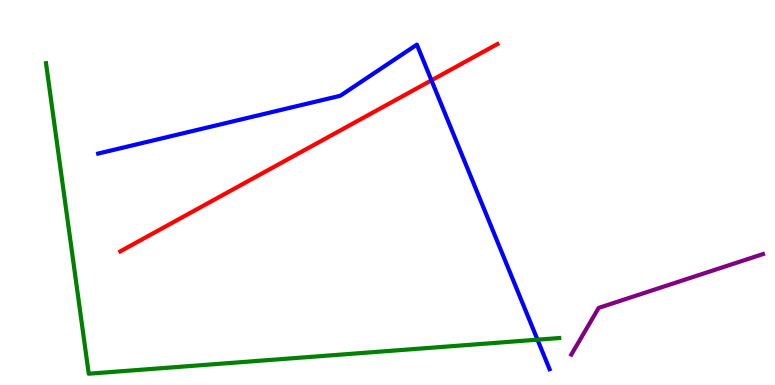[{'lines': ['blue', 'red'], 'intersections': [{'x': 5.57, 'y': 7.91}]}, {'lines': ['green', 'red'], 'intersections': []}, {'lines': ['purple', 'red'], 'intersections': []}, {'lines': ['blue', 'green'], 'intersections': [{'x': 6.94, 'y': 1.18}]}, {'lines': ['blue', 'purple'], 'intersections': []}, {'lines': ['green', 'purple'], 'intersections': []}]